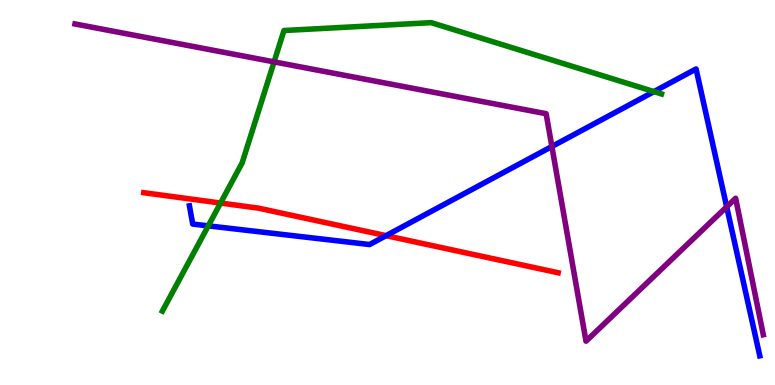[{'lines': ['blue', 'red'], 'intersections': [{'x': 4.98, 'y': 3.88}]}, {'lines': ['green', 'red'], 'intersections': [{'x': 2.85, 'y': 4.73}]}, {'lines': ['purple', 'red'], 'intersections': []}, {'lines': ['blue', 'green'], 'intersections': [{'x': 2.69, 'y': 4.13}, {'x': 8.44, 'y': 7.62}]}, {'lines': ['blue', 'purple'], 'intersections': [{'x': 7.12, 'y': 6.19}, {'x': 9.38, 'y': 4.63}]}, {'lines': ['green', 'purple'], 'intersections': [{'x': 3.54, 'y': 8.39}]}]